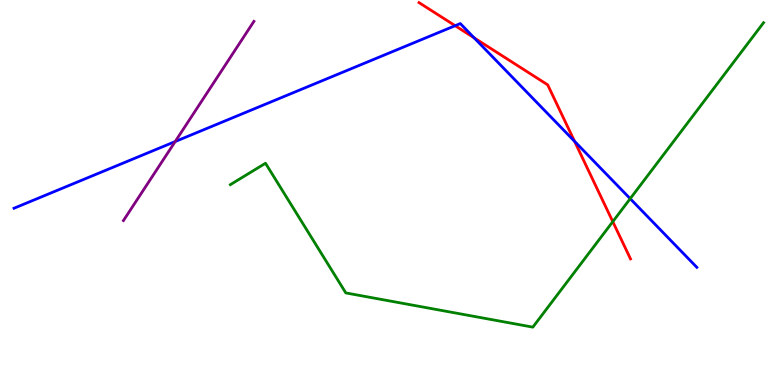[{'lines': ['blue', 'red'], 'intersections': [{'x': 5.87, 'y': 9.33}, {'x': 6.12, 'y': 9.02}, {'x': 7.41, 'y': 6.33}]}, {'lines': ['green', 'red'], 'intersections': [{'x': 7.91, 'y': 4.24}]}, {'lines': ['purple', 'red'], 'intersections': []}, {'lines': ['blue', 'green'], 'intersections': [{'x': 8.13, 'y': 4.84}]}, {'lines': ['blue', 'purple'], 'intersections': [{'x': 2.26, 'y': 6.32}]}, {'lines': ['green', 'purple'], 'intersections': []}]